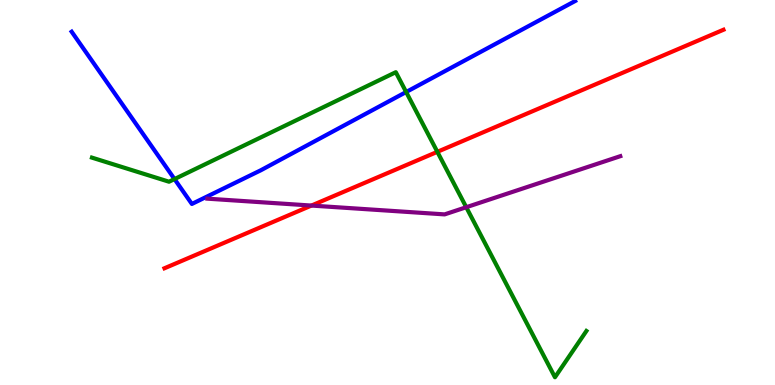[{'lines': ['blue', 'red'], 'intersections': []}, {'lines': ['green', 'red'], 'intersections': [{'x': 5.64, 'y': 6.06}]}, {'lines': ['purple', 'red'], 'intersections': [{'x': 4.02, 'y': 4.66}]}, {'lines': ['blue', 'green'], 'intersections': [{'x': 2.25, 'y': 5.35}, {'x': 5.24, 'y': 7.61}]}, {'lines': ['blue', 'purple'], 'intersections': []}, {'lines': ['green', 'purple'], 'intersections': [{'x': 6.02, 'y': 4.62}]}]